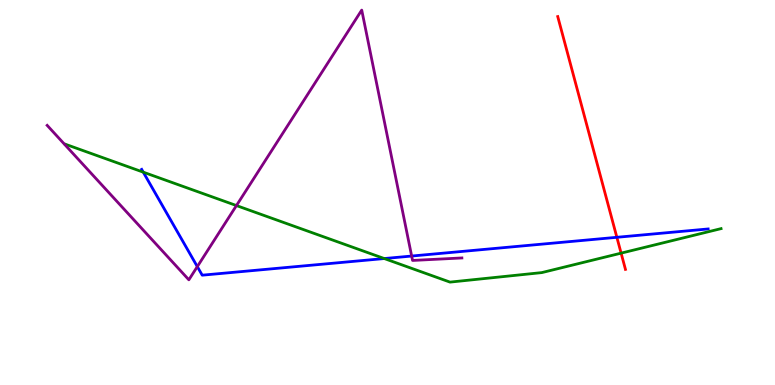[{'lines': ['blue', 'red'], 'intersections': [{'x': 7.96, 'y': 3.84}]}, {'lines': ['green', 'red'], 'intersections': [{'x': 8.01, 'y': 3.42}]}, {'lines': ['purple', 'red'], 'intersections': []}, {'lines': ['blue', 'green'], 'intersections': [{'x': 1.85, 'y': 5.53}, {'x': 4.96, 'y': 3.28}]}, {'lines': ['blue', 'purple'], 'intersections': [{'x': 2.55, 'y': 3.08}, {'x': 5.31, 'y': 3.35}]}, {'lines': ['green', 'purple'], 'intersections': [{'x': 3.05, 'y': 4.66}]}]